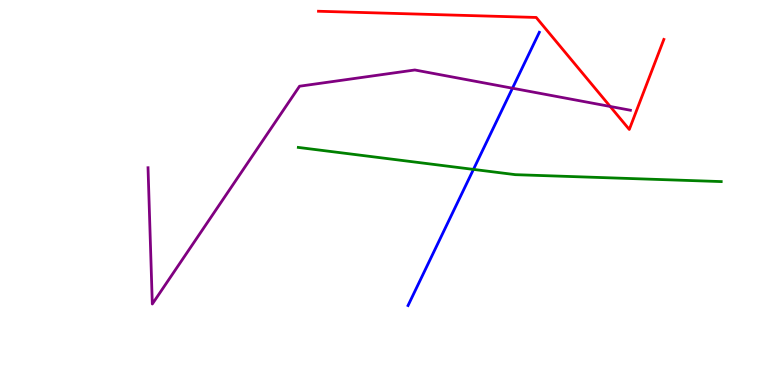[{'lines': ['blue', 'red'], 'intersections': []}, {'lines': ['green', 'red'], 'intersections': []}, {'lines': ['purple', 'red'], 'intersections': [{'x': 7.87, 'y': 7.23}]}, {'lines': ['blue', 'green'], 'intersections': [{'x': 6.11, 'y': 5.6}]}, {'lines': ['blue', 'purple'], 'intersections': [{'x': 6.61, 'y': 7.71}]}, {'lines': ['green', 'purple'], 'intersections': []}]